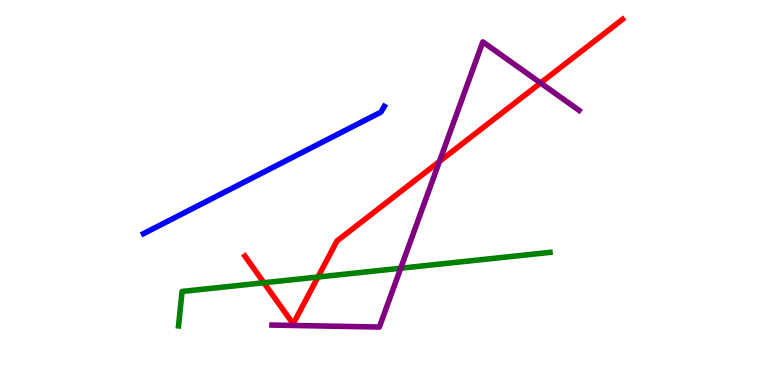[{'lines': ['blue', 'red'], 'intersections': []}, {'lines': ['green', 'red'], 'intersections': [{'x': 3.41, 'y': 2.66}, {'x': 4.1, 'y': 2.8}]}, {'lines': ['purple', 'red'], 'intersections': [{'x': 5.67, 'y': 5.81}, {'x': 6.98, 'y': 7.84}]}, {'lines': ['blue', 'green'], 'intersections': []}, {'lines': ['blue', 'purple'], 'intersections': []}, {'lines': ['green', 'purple'], 'intersections': [{'x': 5.17, 'y': 3.03}]}]